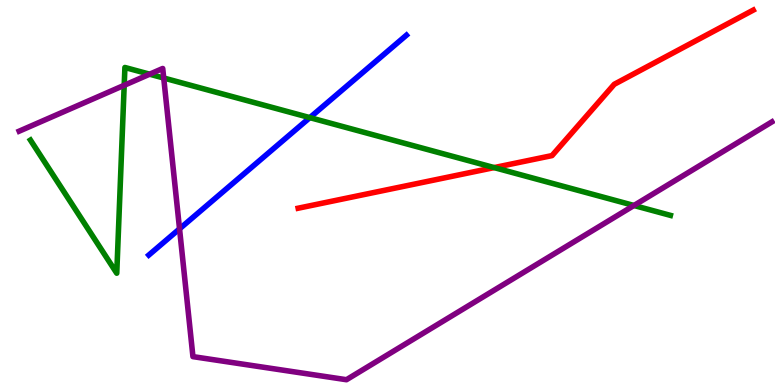[{'lines': ['blue', 'red'], 'intersections': []}, {'lines': ['green', 'red'], 'intersections': [{'x': 6.38, 'y': 5.65}]}, {'lines': ['purple', 'red'], 'intersections': []}, {'lines': ['blue', 'green'], 'intersections': [{'x': 4.0, 'y': 6.94}]}, {'lines': ['blue', 'purple'], 'intersections': [{'x': 2.32, 'y': 4.06}]}, {'lines': ['green', 'purple'], 'intersections': [{'x': 1.6, 'y': 7.78}, {'x': 1.93, 'y': 8.07}, {'x': 2.11, 'y': 7.97}, {'x': 8.18, 'y': 4.66}]}]